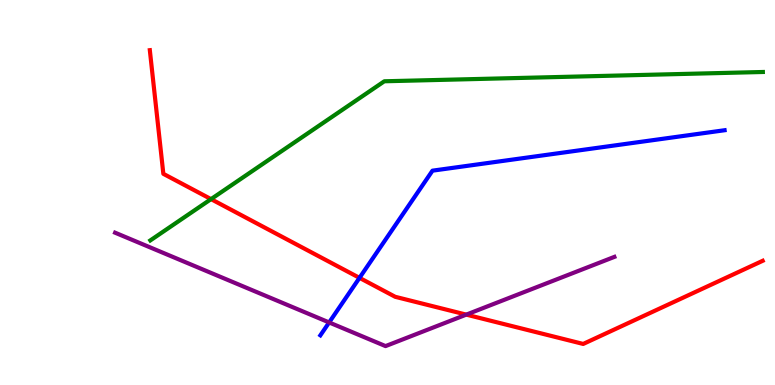[{'lines': ['blue', 'red'], 'intersections': [{'x': 4.64, 'y': 2.78}]}, {'lines': ['green', 'red'], 'intersections': [{'x': 2.72, 'y': 4.83}]}, {'lines': ['purple', 'red'], 'intersections': [{'x': 6.02, 'y': 1.83}]}, {'lines': ['blue', 'green'], 'intersections': []}, {'lines': ['blue', 'purple'], 'intersections': [{'x': 4.25, 'y': 1.62}]}, {'lines': ['green', 'purple'], 'intersections': []}]